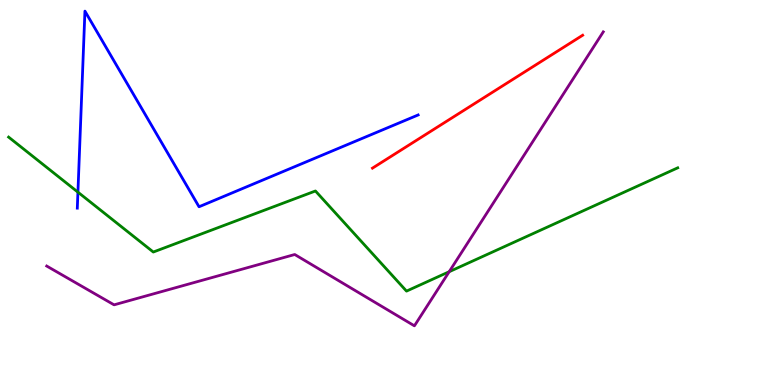[{'lines': ['blue', 'red'], 'intersections': []}, {'lines': ['green', 'red'], 'intersections': []}, {'lines': ['purple', 'red'], 'intersections': []}, {'lines': ['blue', 'green'], 'intersections': [{'x': 1.01, 'y': 5.01}]}, {'lines': ['blue', 'purple'], 'intersections': []}, {'lines': ['green', 'purple'], 'intersections': [{'x': 5.8, 'y': 2.94}]}]